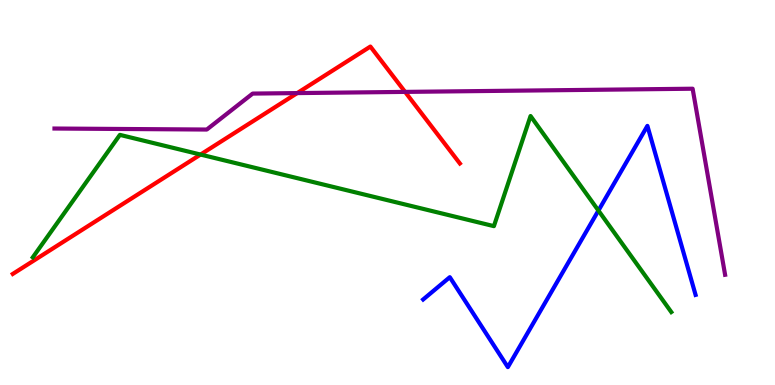[{'lines': ['blue', 'red'], 'intersections': []}, {'lines': ['green', 'red'], 'intersections': [{'x': 2.59, 'y': 5.99}]}, {'lines': ['purple', 'red'], 'intersections': [{'x': 3.83, 'y': 7.58}, {'x': 5.23, 'y': 7.61}]}, {'lines': ['blue', 'green'], 'intersections': [{'x': 7.72, 'y': 4.53}]}, {'lines': ['blue', 'purple'], 'intersections': []}, {'lines': ['green', 'purple'], 'intersections': []}]